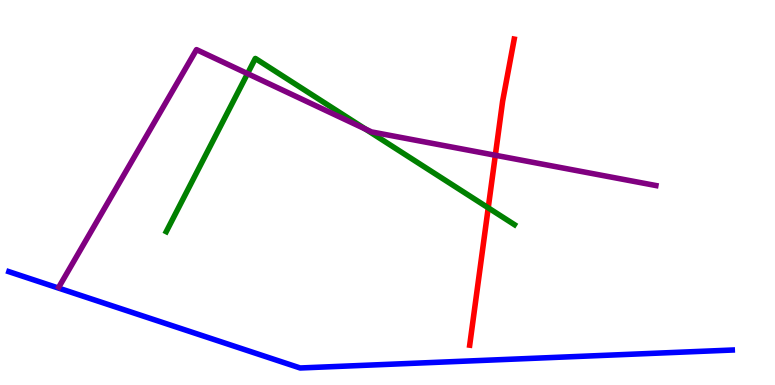[{'lines': ['blue', 'red'], 'intersections': []}, {'lines': ['green', 'red'], 'intersections': [{'x': 6.3, 'y': 4.6}]}, {'lines': ['purple', 'red'], 'intersections': [{'x': 6.39, 'y': 5.97}]}, {'lines': ['blue', 'green'], 'intersections': []}, {'lines': ['blue', 'purple'], 'intersections': []}, {'lines': ['green', 'purple'], 'intersections': [{'x': 3.19, 'y': 8.09}, {'x': 4.72, 'y': 6.65}]}]